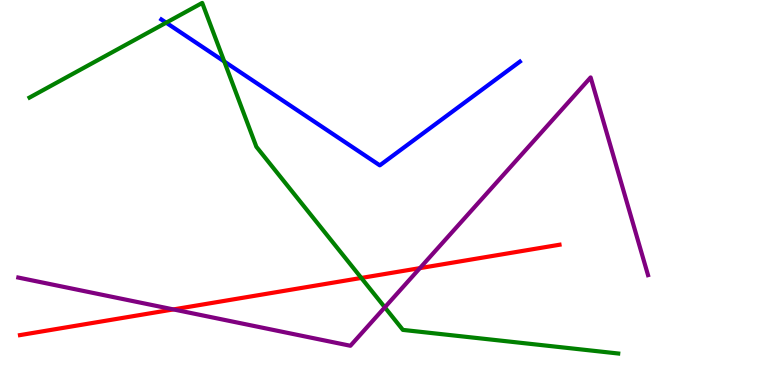[{'lines': ['blue', 'red'], 'intersections': []}, {'lines': ['green', 'red'], 'intersections': [{'x': 4.66, 'y': 2.78}]}, {'lines': ['purple', 'red'], 'intersections': [{'x': 2.24, 'y': 1.96}, {'x': 5.42, 'y': 3.04}]}, {'lines': ['blue', 'green'], 'intersections': [{'x': 2.14, 'y': 9.41}, {'x': 2.89, 'y': 8.4}]}, {'lines': ['blue', 'purple'], 'intersections': []}, {'lines': ['green', 'purple'], 'intersections': [{'x': 4.97, 'y': 2.02}]}]